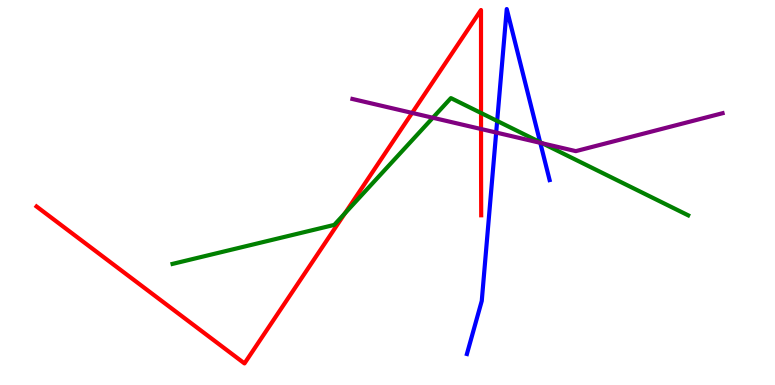[{'lines': ['blue', 'red'], 'intersections': []}, {'lines': ['green', 'red'], 'intersections': [{'x': 4.45, 'y': 4.46}, {'x': 6.21, 'y': 7.07}]}, {'lines': ['purple', 'red'], 'intersections': [{'x': 5.32, 'y': 7.07}, {'x': 6.21, 'y': 6.65}]}, {'lines': ['blue', 'green'], 'intersections': [{'x': 6.42, 'y': 6.86}, {'x': 6.97, 'y': 6.31}]}, {'lines': ['blue', 'purple'], 'intersections': [{'x': 6.4, 'y': 6.56}, {'x': 6.97, 'y': 6.29}]}, {'lines': ['green', 'purple'], 'intersections': [{'x': 5.58, 'y': 6.94}, {'x': 7.0, 'y': 6.28}]}]